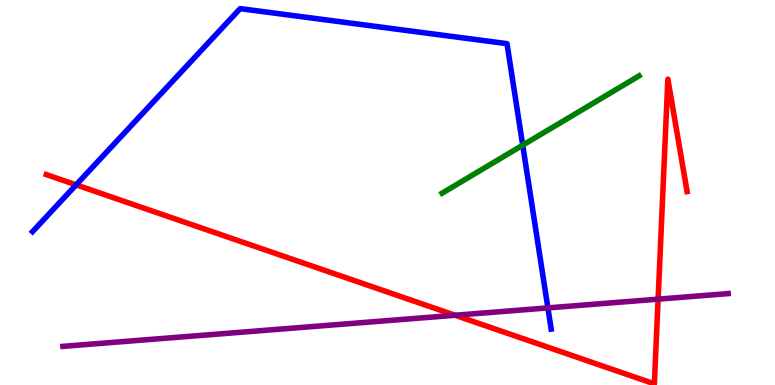[{'lines': ['blue', 'red'], 'intersections': [{'x': 0.982, 'y': 5.2}]}, {'lines': ['green', 'red'], 'intersections': []}, {'lines': ['purple', 'red'], 'intersections': [{'x': 5.87, 'y': 1.81}, {'x': 8.49, 'y': 2.23}]}, {'lines': ['blue', 'green'], 'intersections': [{'x': 6.74, 'y': 6.23}]}, {'lines': ['blue', 'purple'], 'intersections': [{'x': 7.07, 'y': 2.0}]}, {'lines': ['green', 'purple'], 'intersections': []}]